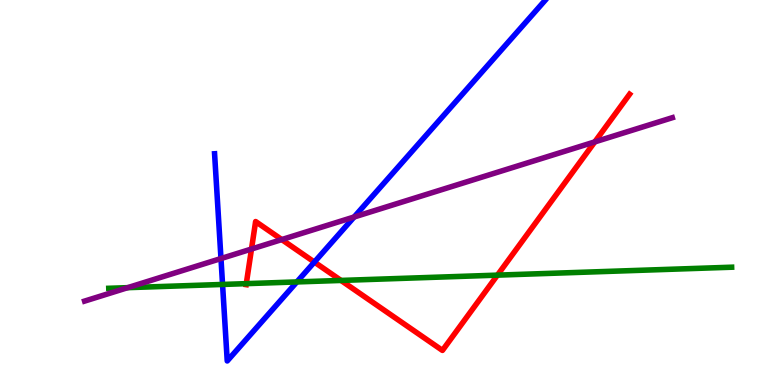[{'lines': ['blue', 'red'], 'intersections': [{'x': 4.06, 'y': 3.19}]}, {'lines': ['green', 'red'], 'intersections': [{'x': 3.18, 'y': 2.63}, {'x': 4.4, 'y': 2.72}, {'x': 6.42, 'y': 2.85}]}, {'lines': ['purple', 'red'], 'intersections': [{'x': 3.25, 'y': 3.53}, {'x': 3.64, 'y': 3.78}, {'x': 7.67, 'y': 6.31}]}, {'lines': ['blue', 'green'], 'intersections': [{'x': 2.87, 'y': 2.61}, {'x': 3.83, 'y': 2.68}]}, {'lines': ['blue', 'purple'], 'intersections': [{'x': 2.85, 'y': 3.28}, {'x': 4.57, 'y': 4.36}]}, {'lines': ['green', 'purple'], 'intersections': [{'x': 1.65, 'y': 2.53}]}]